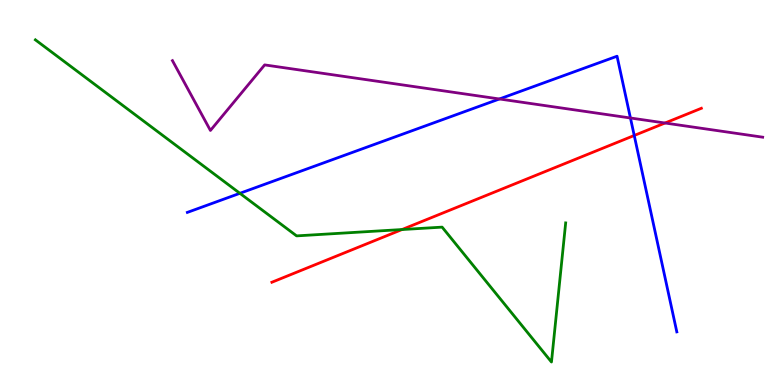[{'lines': ['blue', 'red'], 'intersections': [{'x': 8.18, 'y': 6.48}]}, {'lines': ['green', 'red'], 'intersections': [{'x': 5.19, 'y': 4.04}]}, {'lines': ['purple', 'red'], 'intersections': [{'x': 8.58, 'y': 6.8}]}, {'lines': ['blue', 'green'], 'intersections': [{'x': 3.1, 'y': 4.98}]}, {'lines': ['blue', 'purple'], 'intersections': [{'x': 6.44, 'y': 7.43}, {'x': 8.13, 'y': 6.94}]}, {'lines': ['green', 'purple'], 'intersections': []}]